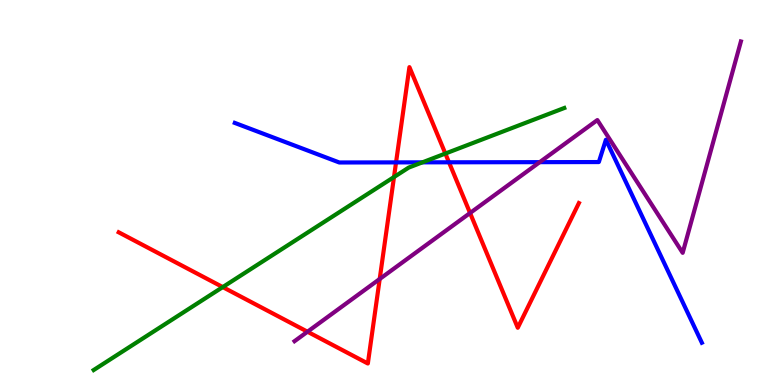[{'lines': ['blue', 'red'], 'intersections': [{'x': 5.11, 'y': 5.78}, {'x': 5.79, 'y': 5.78}]}, {'lines': ['green', 'red'], 'intersections': [{'x': 2.87, 'y': 2.54}, {'x': 5.08, 'y': 5.4}, {'x': 5.75, 'y': 6.01}]}, {'lines': ['purple', 'red'], 'intersections': [{'x': 3.97, 'y': 1.38}, {'x': 4.9, 'y': 2.75}, {'x': 6.07, 'y': 4.47}]}, {'lines': ['blue', 'green'], 'intersections': [{'x': 5.45, 'y': 5.78}]}, {'lines': ['blue', 'purple'], 'intersections': [{'x': 6.96, 'y': 5.79}]}, {'lines': ['green', 'purple'], 'intersections': []}]